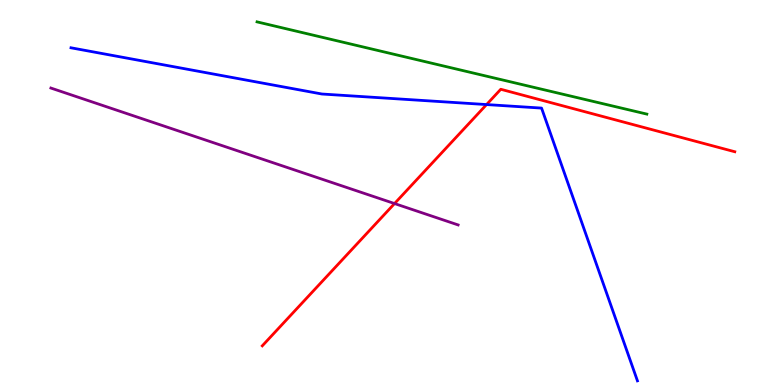[{'lines': ['blue', 'red'], 'intersections': [{'x': 6.28, 'y': 7.28}]}, {'lines': ['green', 'red'], 'intersections': []}, {'lines': ['purple', 'red'], 'intersections': [{'x': 5.09, 'y': 4.71}]}, {'lines': ['blue', 'green'], 'intersections': []}, {'lines': ['blue', 'purple'], 'intersections': []}, {'lines': ['green', 'purple'], 'intersections': []}]